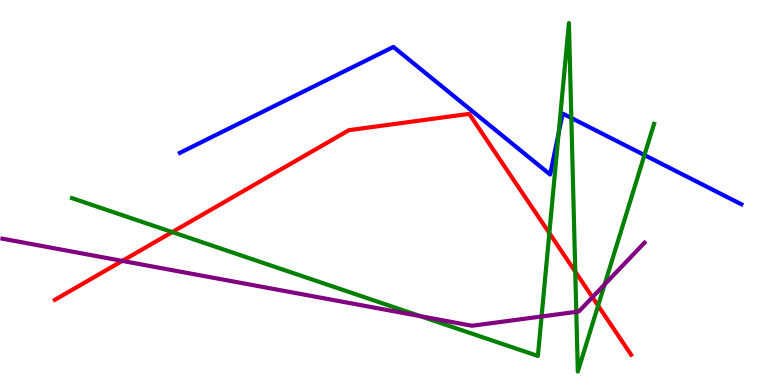[{'lines': ['blue', 'red'], 'intersections': []}, {'lines': ['green', 'red'], 'intersections': [{'x': 2.22, 'y': 3.97}, {'x': 7.09, 'y': 3.95}, {'x': 7.42, 'y': 2.94}, {'x': 7.72, 'y': 2.06}]}, {'lines': ['purple', 'red'], 'intersections': [{'x': 1.58, 'y': 3.22}, {'x': 7.64, 'y': 2.28}]}, {'lines': ['blue', 'green'], 'intersections': [{'x': 7.21, 'y': 6.55}, {'x': 7.37, 'y': 6.94}, {'x': 8.32, 'y': 5.97}]}, {'lines': ['blue', 'purple'], 'intersections': []}, {'lines': ['green', 'purple'], 'intersections': [{'x': 5.43, 'y': 1.79}, {'x': 6.99, 'y': 1.78}, {'x': 7.44, 'y': 1.9}, {'x': 7.8, 'y': 2.61}]}]